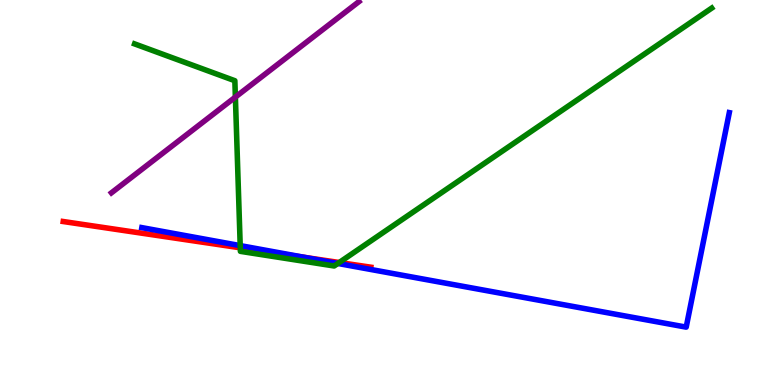[{'lines': ['blue', 'red'], 'intersections': [{'x': 3.93, 'y': 3.32}]}, {'lines': ['green', 'red'], 'intersections': [{'x': 3.1, 'y': 3.56}, {'x': 4.38, 'y': 3.18}]}, {'lines': ['purple', 'red'], 'intersections': []}, {'lines': ['blue', 'green'], 'intersections': [{'x': 3.1, 'y': 3.62}, {'x': 4.36, 'y': 3.16}]}, {'lines': ['blue', 'purple'], 'intersections': []}, {'lines': ['green', 'purple'], 'intersections': [{'x': 3.04, 'y': 7.48}]}]